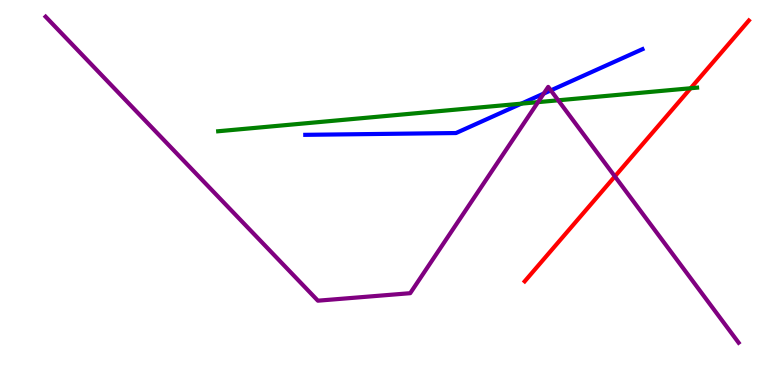[{'lines': ['blue', 'red'], 'intersections': []}, {'lines': ['green', 'red'], 'intersections': [{'x': 8.91, 'y': 7.71}]}, {'lines': ['purple', 'red'], 'intersections': [{'x': 7.93, 'y': 5.42}]}, {'lines': ['blue', 'green'], 'intersections': [{'x': 6.73, 'y': 7.31}]}, {'lines': ['blue', 'purple'], 'intersections': [{'x': 7.02, 'y': 7.57}, {'x': 7.11, 'y': 7.65}]}, {'lines': ['green', 'purple'], 'intersections': [{'x': 6.94, 'y': 7.35}, {'x': 7.2, 'y': 7.39}]}]